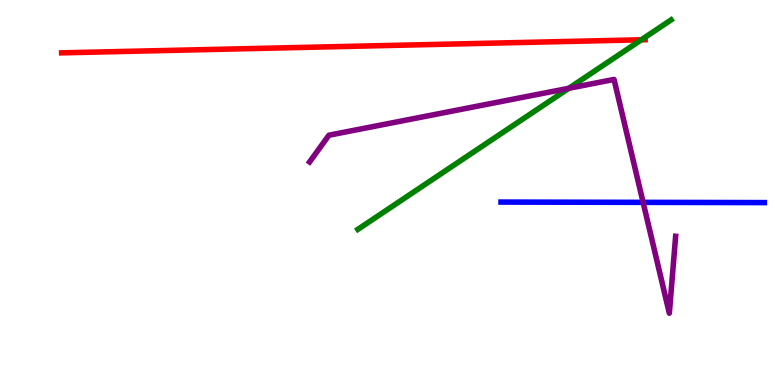[{'lines': ['blue', 'red'], 'intersections': []}, {'lines': ['green', 'red'], 'intersections': [{'x': 8.28, 'y': 8.97}]}, {'lines': ['purple', 'red'], 'intersections': []}, {'lines': ['blue', 'green'], 'intersections': []}, {'lines': ['blue', 'purple'], 'intersections': [{'x': 8.3, 'y': 4.74}]}, {'lines': ['green', 'purple'], 'intersections': [{'x': 7.34, 'y': 7.71}]}]